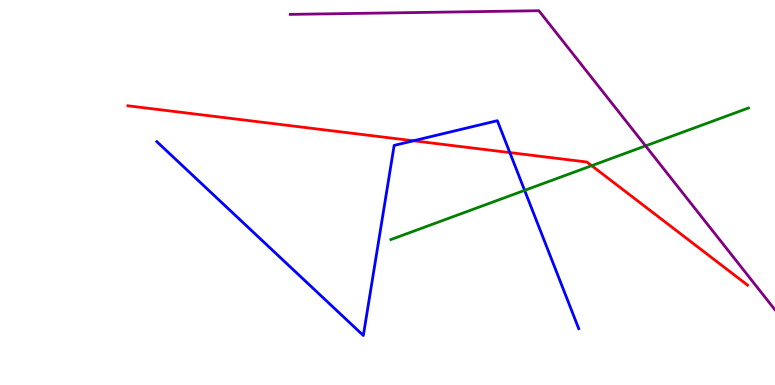[{'lines': ['blue', 'red'], 'intersections': [{'x': 5.33, 'y': 6.34}, {'x': 6.58, 'y': 6.04}]}, {'lines': ['green', 'red'], 'intersections': [{'x': 7.64, 'y': 5.7}]}, {'lines': ['purple', 'red'], 'intersections': []}, {'lines': ['blue', 'green'], 'intersections': [{'x': 6.77, 'y': 5.06}]}, {'lines': ['blue', 'purple'], 'intersections': []}, {'lines': ['green', 'purple'], 'intersections': [{'x': 8.33, 'y': 6.21}]}]